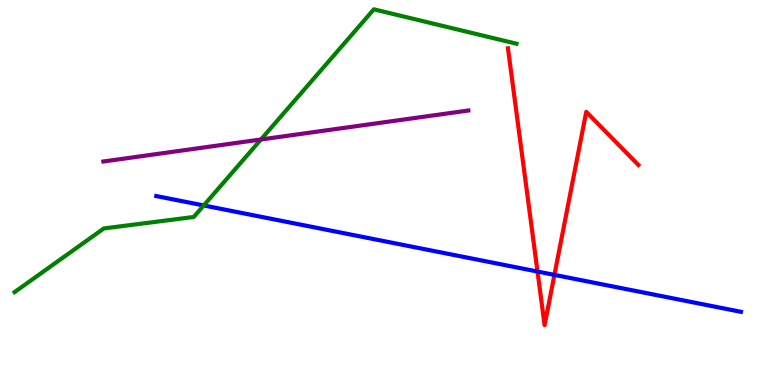[{'lines': ['blue', 'red'], 'intersections': [{'x': 6.94, 'y': 2.95}, {'x': 7.15, 'y': 2.86}]}, {'lines': ['green', 'red'], 'intersections': []}, {'lines': ['purple', 'red'], 'intersections': []}, {'lines': ['blue', 'green'], 'intersections': [{'x': 2.63, 'y': 4.66}]}, {'lines': ['blue', 'purple'], 'intersections': []}, {'lines': ['green', 'purple'], 'intersections': [{'x': 3.37, 'y': 6.38}]}]